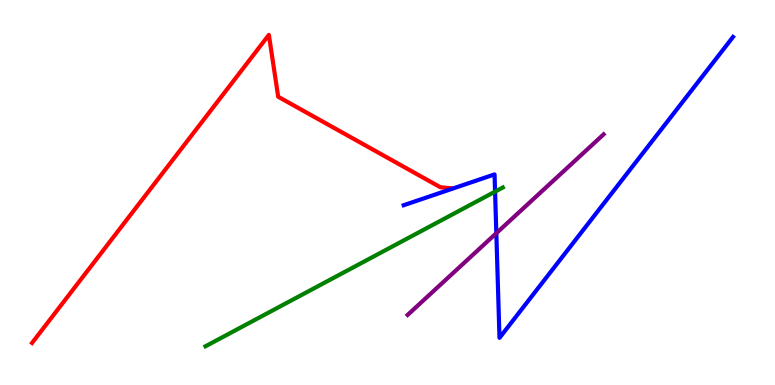[{'lines': ['blue', 'red'], 'intersections': []}, {'lines': ['green', 'red'], 'intersections': []}, {'lines': ['purple', 'red'], 'intersections': []}, {'lines': ['blue', 'green'], 'intersections': [{'x': 6.39, 'y': 5.02}]}, {'lines': ['blue', 'purple'], 'intersections': [{'x': 6.4, 'y': 3.94}]}, {'lines': ['green', 'purple'], 'intersections': []}]